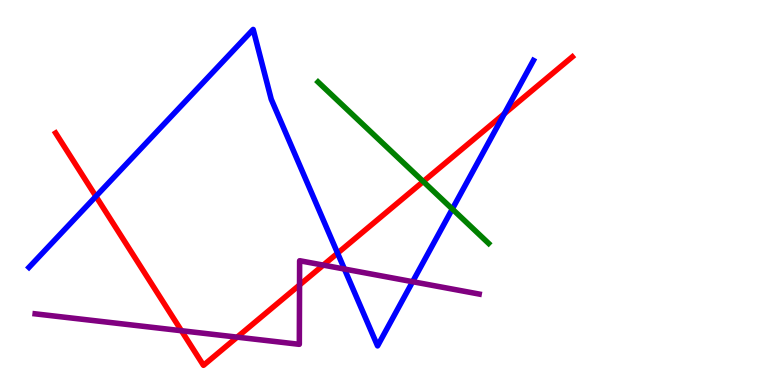[{'lines': ['blue', 'red'], 'intersections': [{'x': 1.24, 'y': 4.9}, {'x': 4.36, 'y': 3.42}, {'x': 6.51, 'y': 7.05}]}, {'lines': ['green', 'red'], 'intersections': [{'x': 5.46, 'y': 5.29}]}, {'lines': ['purple', 'red'], 'intersections': [{'x': 2.34, 'y': 1.41}, {'x': 3.06, 'y': 1.24}, {'x': 3.87, 'y': 2.6}, {'x': 4.17, 'y': 3.11}]}, {'lines': ['blue', 'green'], 'intersections': [{'x': 5.84, 'y': 4.57}]}, {'lines': ['blue', 'purple'], 'intersections': [{'x': 4.44, 'y': 3.01}, {'x': 5.32, 'y': 2.68}]}, {'lines': ['green', 'purple'], 'intersections': []}]